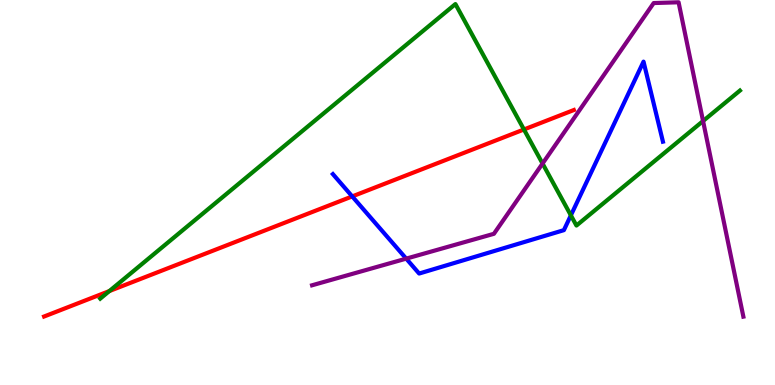[{'lines': ['blue', 'red'], 'intersections': [{'x': 4.54, 'y': 4.9}]}, {'lines': ['green', 'red'], 'intersections': [{'x': 1.41, 'y': 2.44}, {'x': 6.76, 'y': 6.64}]}, {'lines': ['purple', 'red'], 'intersections': []}, {'lines': ['blue', 'green'], 'intersections': [{'x': 7.37, 'y': 4.41}]}, {'lines': ['blue', 'purple'], 'intersections': [{'x': 5.24, 'y': 3.28}]}, {'lines': ['green', 'purple'], 'intersections': [{'x': 7.0, 'y': 5.75}, {'x': 9.07, 'y': 6.86}]}]